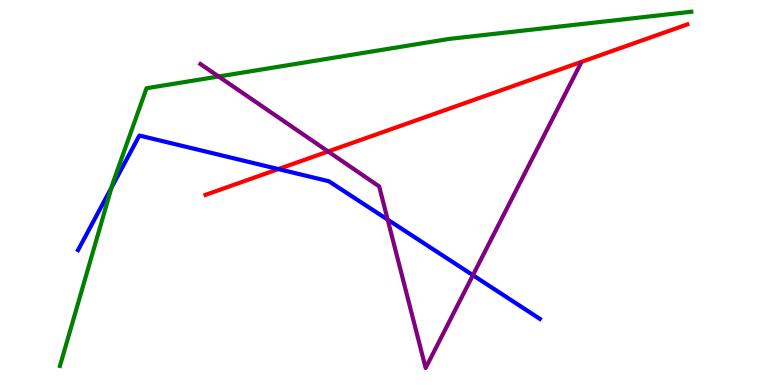[{'lines': ['blue', 'red'], 'intersections': [{'x': 3.59, 'y': 5.61}]}, {'lines': ['green', 'red'], 'intersections': []}, {'lines': ['purple', 'red'], 'intersections': [{'x': 4.23, 'y': 6.07}]}, {'lines': ['blue', 'green'], 'intersections': [{'x': 1.44, 'y': 5.13}]}, {'lines': ['blue', 'purple'], 'intersections': [{'x': 5.0, 'y': 4.3}, {'x': 6.1, 'y': 2.85}]}, {'lines': ['green', 'purple'], 'intersections': [{'x': 2.82, 'y': 8.01}]}]